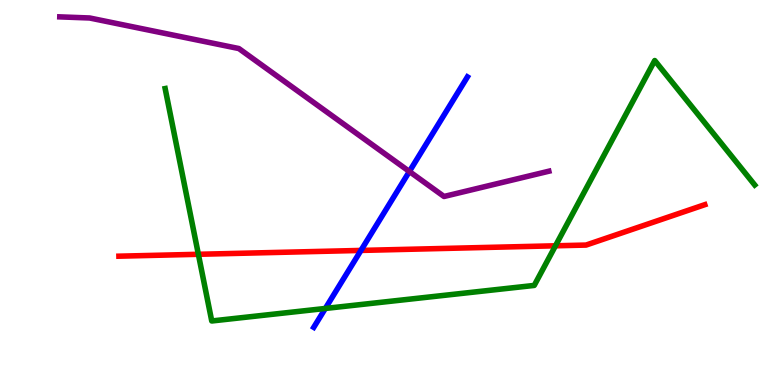[{'lines': ['blue', 'red'], 'intersections': [{'x': 4.66, 'y': 3.5}]}, {'lines': ['green', 'red'], 'intersections': [{'x': 2.56, 'y': 3.39}, {'x': 7.17, 'y': 3.62}]}, {'lines': ['purple', 'red'], 'intersections': []}, {'lines': ['blue', 'green'], 'intersections': [{'x': 4.2, 'y': 1.99}]}, {'lines': ['blue', 'purple'], 'intersections': [{'x': 5.28, 'y': 5.55}]}, {'lines': ['green', 'purple'], 'intersections': []}]